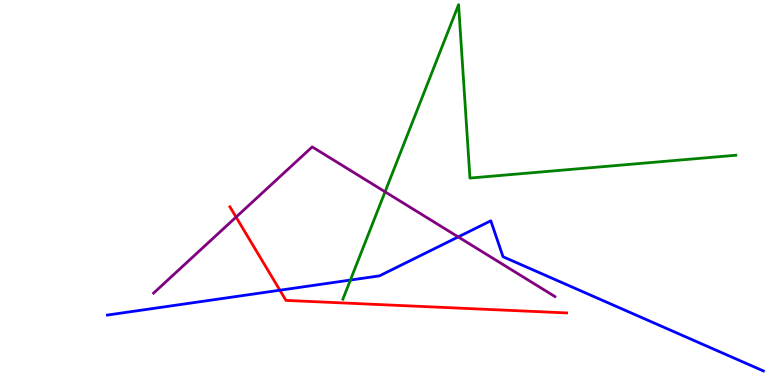[{'lines': ['blue', 'red'], 'intersections': [{'x': 3.61, 'y': 2.46}]}, {'lines': ['green', 'red'], 'intersections': []}, {'lines': ['purple', 'red'], 'intersections': [{'x': 3.05, 'y': 4.36}]}, {'lines': ['blue', 'green'], 'intersections': [{'x': 4.52, 'y': 2.73}]}, {'lines': ['blue', 'purple'], 'intersections': [{'x': 5.91, 'y': 3.85}]}, {'lines': ['green', 'purple'], 'intersections': [{'x': 4.97, 'y': 5.02}]}]